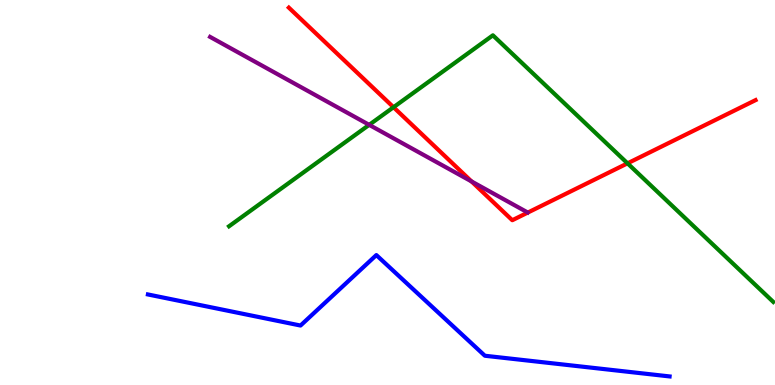[{'lines': ['blue', 'red'], 'intersections': []}, {'lines': ['green', 'red'], 'intersections': [{'x': 5.08, 'y': 7.21}, {'x': 8.1, 'y': 5.76}]}, {'lines': ['purple', 'red'], 'intersections': [{'x': 6.08, 'y': 5.29}]}, {'lines': ['blue', 'green'], 'intersections': []}, {'lines': ['blue', 'purple'], 'intersections': []}, {'lines': ['green', 'purple'], 'intersections': [{'x': 4.76, 'y': 6.76}]}]